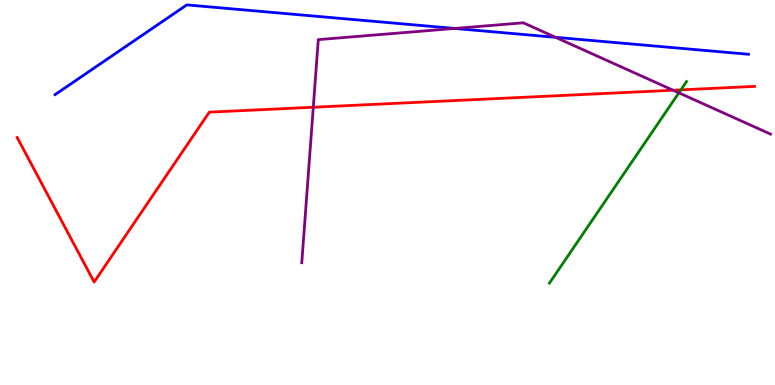[{'lines': ['blue', 'red'], 'intersections': []}, {'lines': ['green', 'red'], 'intersections': [{'x': 8.79, 'y': 7.67}]}, {'lines': ['purple', 'red'], 'intersections': [{'x': 4.04, 'y': 7.21}, {'x': 8.69, 'y': 7.66}]}, {'lines': ['blue', 'green'], 'intersections': []}, {'lines': ['blue', 'purple'], 'intersections': [{'x': 5.87, 'y': 9.26}, {'x': 7.17, 'y': 9.03}]}, {'lines': ['green', 'purple'], 'intersections': [{'x': 8.76, 'y': 7.59}]}]